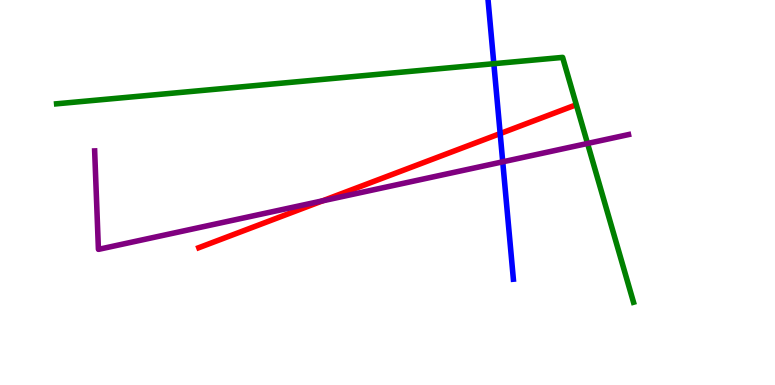[{'lines': ['blue', 'red'], 'intersections': [{'x': 6.45, 'y': 6.53}]}, {'lines': ['green', 'red'], 'intersections': []}, {'lines': ['purple', 'red'], 'intersections': [{'x': 4.16, 'y': 4.78}]}, {'lines': ['blue', 'green'], 'intersections': [{'x': 6.37, 'y': 8.35}]}, {'lines': ['blue', 'purple'], 'intersections': [{'x': 6.49, 'y': 5.8}]}, {'lines': ['green', 'purple'], 'intersections': [{'x': 7.58, 'y': 6.27}]}]